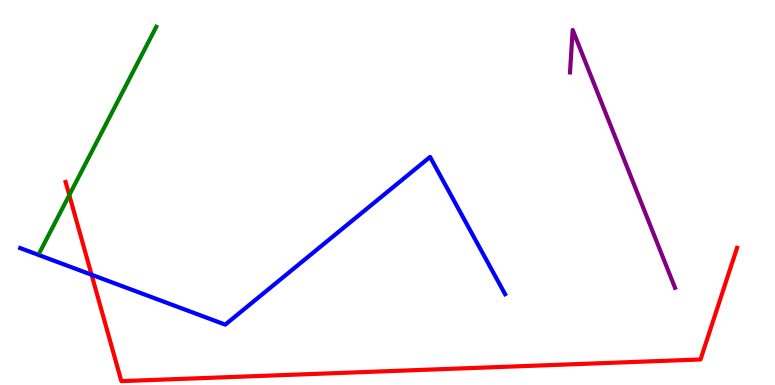[{'lines': ['blue', 'red'], 'intersections': [{'x': 1.18, 'y': 2.86}]}, {'lines': ['green', 'red'], 'intersections': [{'x': 0.894, 'y': 4.93}]}, {'lines': ['purple', 'red'], 'intersections': []}, {'lines': ['blue', 'green'], 'intersections': []}, {'lines': ['blue', 'purple'], 'intersections': []}, {'lines': ['green', 'purple'], 'intersections': []}]